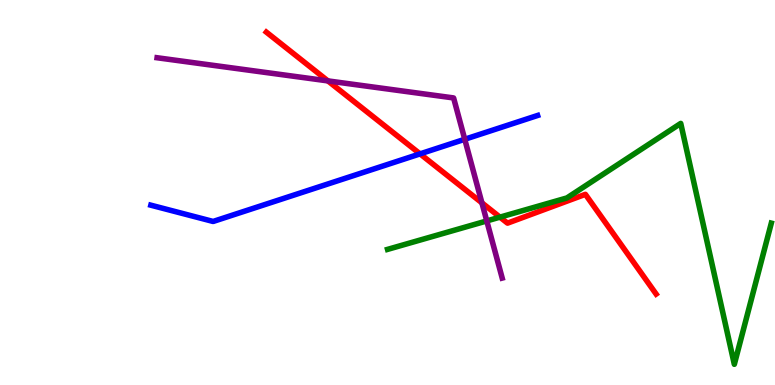[{'lines': ['blue', 'red'], 'intersections': [{'x': 5.42, 'y': 6.0}]}, {'lines': ['green', 'red'], 'intersections': [{'x': 6.45, 'y': 4.36}]}, {'lines': ['purple', 'red'], 'intersections': [{'x': 4.23, 'y': 7.9}, {'x': 6.22, 'y': 4.73}]}, {'lines': ['blue', 'green'], 'intersections': []}, {'lines': ['blue', 'purple'], 'intersections': [{'x': 6.0, 'y': 6.38}]}, {'lines': ['green', 'purple'], 'intersections': [{'x': 6.28, 'y': 4.26}]}]